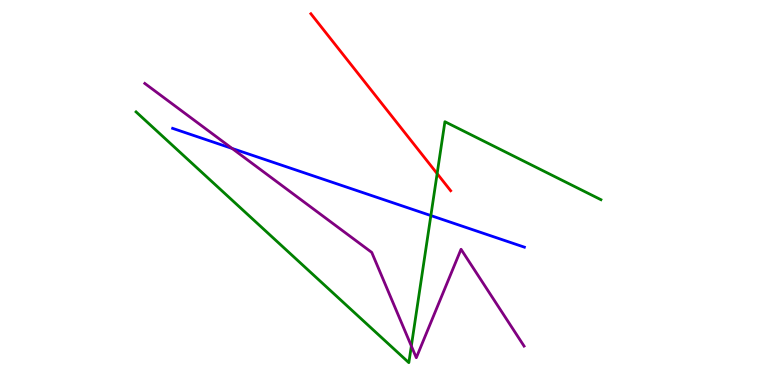[{'lines': ['blue', 'red'], 'intersections': []}, {'lines': ['green', 'red'], 'intersections': [{'x': 5.64, 'y': 5.49}]}, {'lines': ['purple', 'red'], 'intersections': []}, {'lines': ['blue', 'green'], 'intersections': [{'x': 5.56, 'y': 4.4}]}, {'lines': ['blue', 'purple'], 'intersections': [{'x': 2.99, 'y': 6.14}]}, {'lines': ['green', 'purple'], 'intersections': [{'x': 5.31, 'y': 1.01}]}]